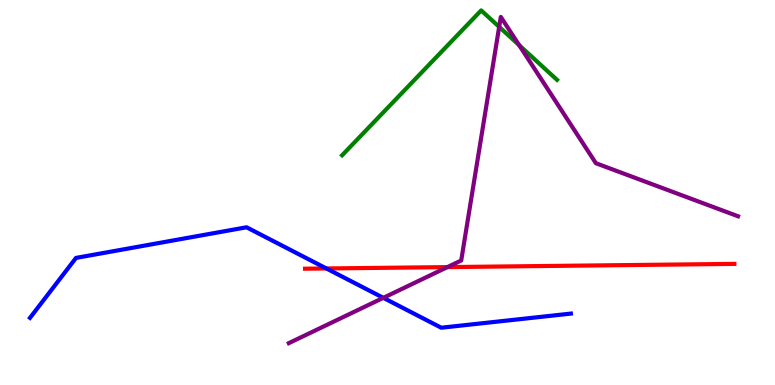[{'lines': ['blue', 'red'], 'intersections': [{'x': 4.21, 'y': 3.03}]}, {'lines': ['green', 'red'], 'intersections': []}, {'lines': ['purple', 'red'], 'intersections': [{'x': 5.77, 'y': 3.06}]}, {'lines': ['blue', 'green'], 'intersections': []}, {'lines': ['blue', 'purple'], 'intersections': [{'x': 4.95, 'y': 2.26}]}, {'lines': ['green', 'purple'], 'intersections': [{'x': 6.44, 'y': 9.3}, {'x': 6.7, 'y': 8.83}]}]